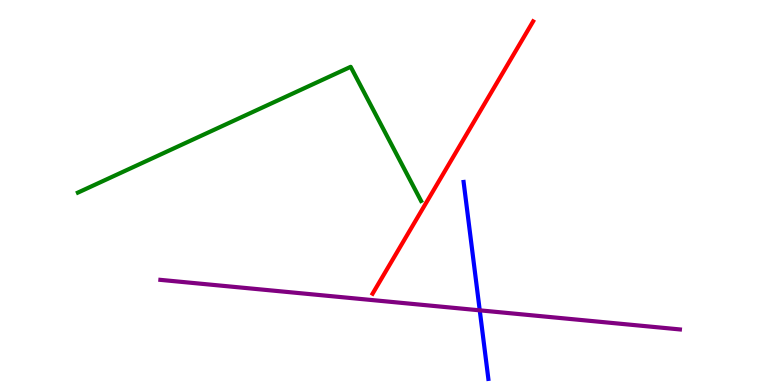[{'lines': ['blue', 'red'], 'intersections': []}, {'lines': ['green', 'red'], 'intersections': []}, {'lines': ['purple', 'red'], 'intersections': []}, {'lines': ['blue', 'green'], 'intersections': []}, {'lines': ['blue', 'purple'], 'intersections': [{'x': 6.19, 'y': 1.94}]}, {'lines': ['green', 'purple'], 'intersections': []}]